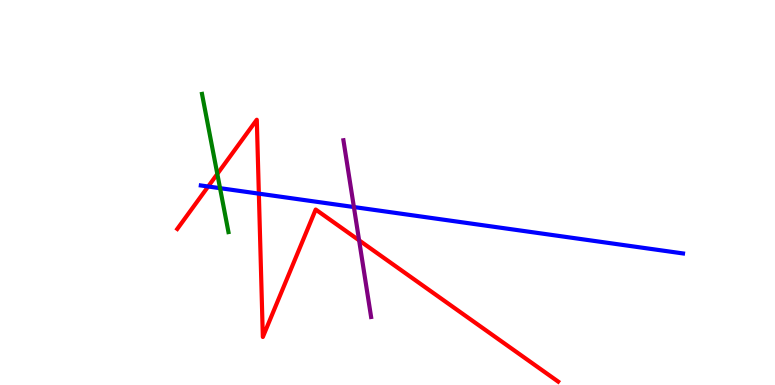[{'lines': ['blue', 'red'], 'intersections': [{'x': 2.69, 'y': 5.16}, {'x': 3.34, 'y': 4.97}]}, {'lines': ['green', 'red'], 'intersections': [{'x': 2.8, 'y': 5.48}]}, {'lines': ['purple', 'red'], 'intersections': [{'x': 4.63, 'y': 3.76}]}, {'lines': ['blue', 'green'], 'intersections': [{'x': 2.84, 'y': 5.11}]}, {'lines': ['blue', 'purple'], 'intersections': [{'x': 4.57, 'y': 4.62}]}, {'lines': ['green', 'purple'], 'intersections': []}]